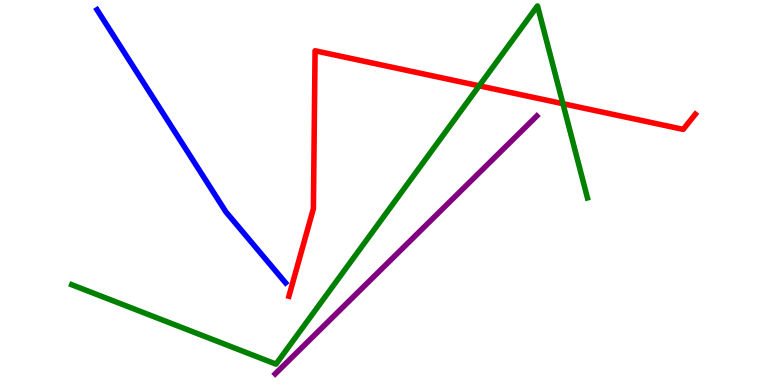[{'lines': ['blue', 'red'], 'intersections': []}, {'lines': ['green', 'red'], 'intersections': [{'x': 6.18, 'y': 7.77}, {'x': 7.26, 'y': 7.31}]}, {'lines': ['purple', 'red'], 'intersections': []}, {'lines': ['blue', 'green'], 'intersections': []}, {'lines': ['blue', 'purple'], 'intersections': []}, {'lines': ['green', 'purple'], 'intersections': []}]